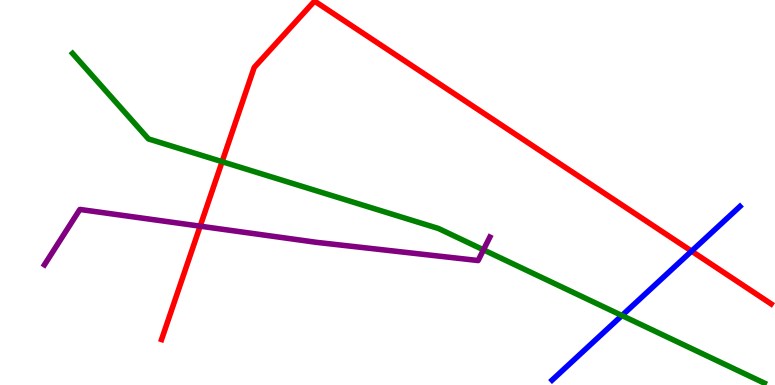[{'lines': ['blue', 'red'], 'intersections': [{'x': 8.92, 'y': 3.48}]}, {'lines': ['green', 'red'], 'intersections': [{'x': 2.87, 'y': 5.8}]}, {'lines': ['purple', 'red'], 'intersections': [{'x': 2.58, 'y': 4.13}]}, {'lines': ['blue', 'green'], 'intersections': [{'x': 8.02, 'y': 1.8}]}, {'lines': ['blue', 'purple'], 'intersections': []}, {'lines': ['green', 'purple'], 'intersections': [{'x': 6.24, 'y': 3.51}]}]